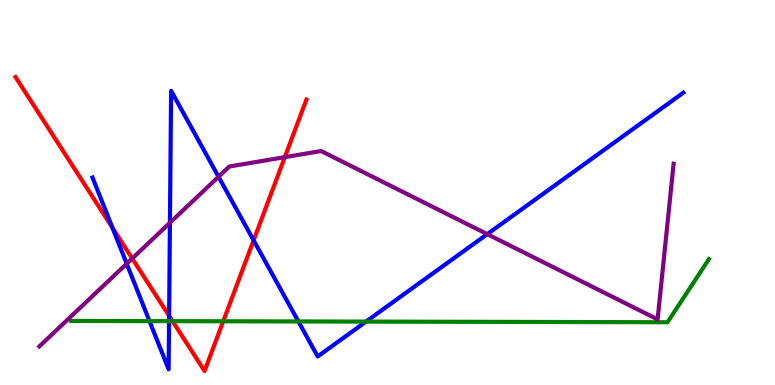[{'lines': ['blue', 'red'], 'intersections': [{'x': 1.45, 'y': 4.09}, {'x': 2.18, 'y': 1.8}, {'x': 3.27, 'y': 3.76}]}, {'lines': ['green', 'red'], 'intersections': [{'x': 2.23, 'y': 1.66}, {'x': 2.88, 'y': 1.65}]}, {'lines': ['purple', 'red'], 'intersections': [{'x': 1.71, 'y': 3.29}, {'x': 3.68, 'y': 5.92}]}, {'lines': ['blue', 'green'], 'intersections': [{'x': 1.93, 'y': 1.66}, {'x': 2.18, 'y': 1.66}, {'x': 3.85, 'y': 1.65}, {'x': 4.72, 'y': 1.65}]}, {'lines': ['blue', 'purple'], 'intersections': [{'x': 1.63, 'y': 3.15}, {'x': 2.19, 'y': 4.21}, {'x': 2.82, 'y': 5.41}, {'x': 6.29, 'y': 3.92}]}, {'lines': ['green', 'purple'], 'intersections': []}]